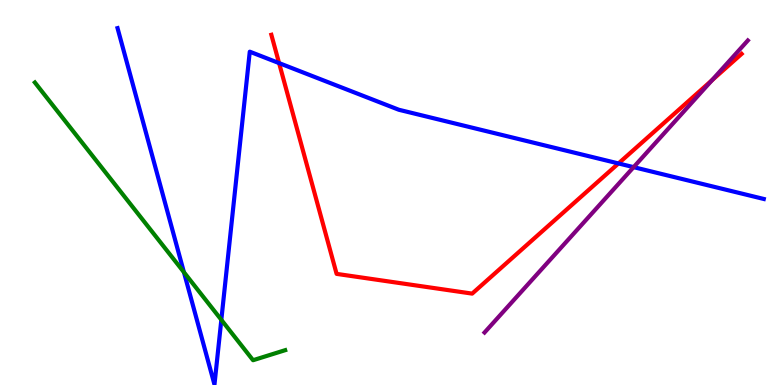[{'lines': ['blue', 'red'], 'intersections': [{'x': 3.6, 'y': 8.36}, {'x': 7.98, 'y': 5.75}]}, {'lines': ['green', 'red'], 'intersections': []}, {'lines': ['purple', 'red'], 'intersections': [{'x': 9.19, 'y': 7.91}]}, {'lines': ['blue', 'green'], 'intersections': [{'x': 2.37, 'y': 2.93}, {'x': 2.86, 'y': 1.69}]}, {'lines': ['blue', 'purple'], 'intersections': [{'x': 8.18, 'y': 5.66}]}, {'lines': ['green', 'purple'], 'intersections': []}]